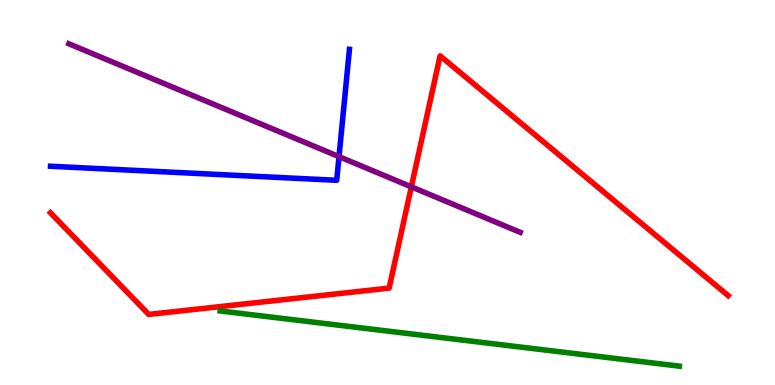[{'lines': ['blue', 'red'], 'intersections': []}, {'lines': ['green', 'red'], 'intersections': []}, {'lines': ['purple', 'red'], 'intersections': [{'x': 5.31, 'y': 5.15}]}, {'lines': ['blue', 'green'], 'intersections': []}, {'lines': ['blue', 'purple'], 'intersections': [{'x': 4.37, 'y': 5.93}]}, {'lines': ['green', 'purple'], 'intersections': []}]